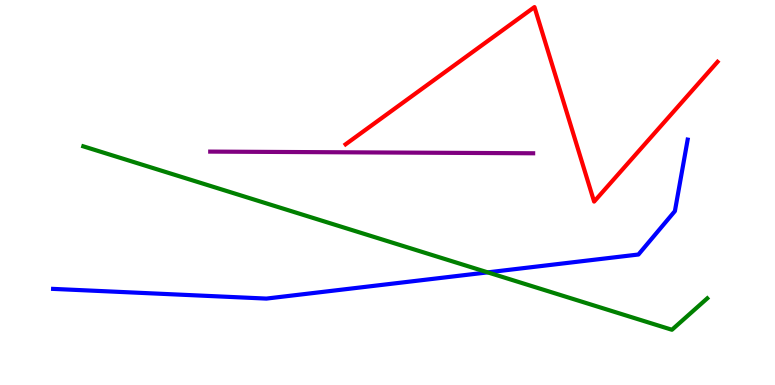[{'lines': ['blue', 'red'], 'intersections': []}, {'lines': ['green', 'red'], 'intersections': []}, {'lines': ['purple', 'red'], 'intersections': []}, {'lines': ['blue', 'green'], 'intersections': [{'x': 6.29, 'y': 2.93}]}, {'lines': ['blue', 'purple'], 'intersections': []}, {'lines': ['green', 'purple'], 'intersections': []}]